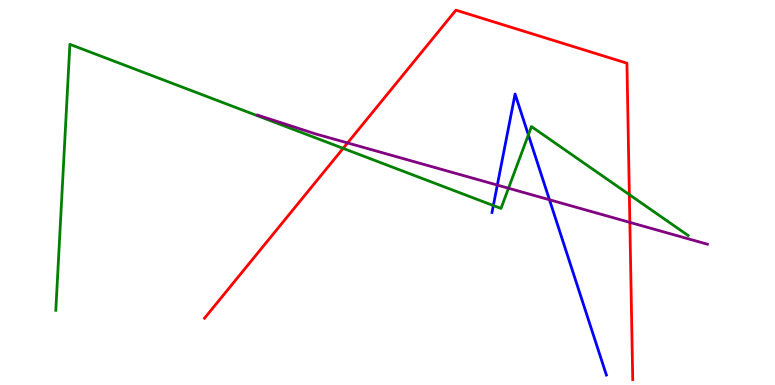[{'lines': ['blue', 'red'], 'intersections': []}, {'lines': ['green', 'red'], 'intersections': [{'x': 4.43, 'y': 6.15}, {'x': 8.12, 'y': 4.94}]}, {'lines': ['purple', 'red'], 'intersections': [{'x': 4.48, 'y': 6.29}, {'x': 8.13, 'y': 4.22}]}, {'lines': ['blue', 'green'], 'intersections': [{'x': 6.37, 'y': 4.66}, {'x': 6.82, 'y': 6.5}]}, {'lines': ['blue', 'purple'], 'intersections': [{'x': 6.42, 'y': 5.19}, {'x': 7.09, 'y': 4.81}]}, {'lines': ['green', 'purple'], 'intersections': [{'x': 6.56, 'y': 5.11}]}]